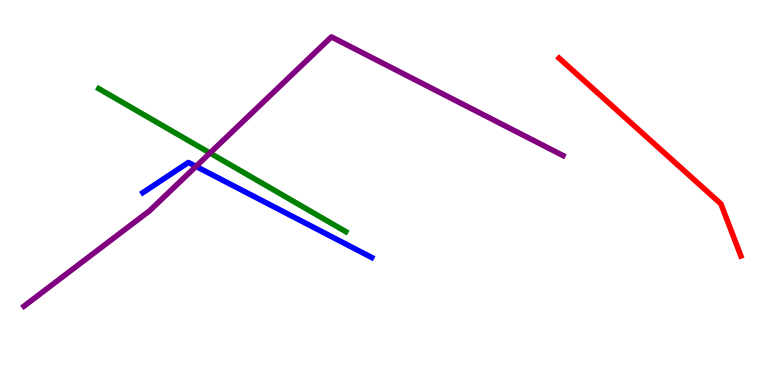[{'lines': ['blue', 'red'], 'intersections': []}, {'lines': ['green', 'red'], 'intersections': []}, {'lines': ['purple', 'red'], 'intersections': []}, {'lines': ['blue', 'green'], 'intersections': []}, {'lines': ['blue', 'purple'], 'intersections': [{'x': 2.53, 'y': 5.68}]}, {'lines': ['green', 'purple'], 'intersections': [{'x': 2.71, 'y': 6.03}]}]